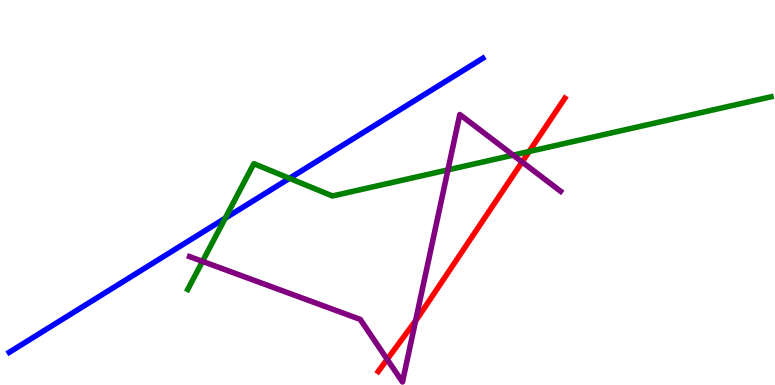[{'lines': ['blue', 'red'], 'intersections': []}, {'lines': ['green', 'red'], 'intersections': [{'x': 6.83, 'y': 6.06}]}, {'lines': ['purple', 'red'], 'intersections': [{'x': 5.0, 'y': 0.667}, {'x': 5.36, 'y': 1.67}, {'x': 6.74, 'y': 5.79}]}, {'lines': ['blue', 'green'], 'intersections': [{'x': 2.91, 'y': 4.33}, {'x': 3.74, 'y': 5.37}]}, {'lines': ['blue', 'purple'], 'intersections': []}, {'lines': ['green', 'purple'], 'intersections': [{'x': 2.61, 'y': 3.21}, {'x': 5.78, 'y': 5.59}, {'x': 6.62, 'y': 5.97}]}]